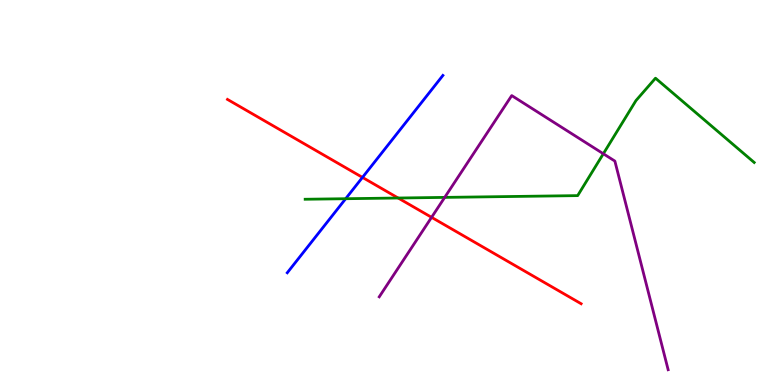[{'lines': ['blue', 'red'], 'intersections': [{'x': 4.68, 'y': 5.39}]}, {'lines': ['green', 'red'], 'intersections': [{'x': 5.14, 'y': 4.86}]}, {'lines': ['purple', 'red'], 'intersections': [{'x': 5.57, 'y': 4.36}]}, {'lines': ['blue', 'green'], 'intersections': [{'x': 4.46, 'y': 4.84}]}, {'lines': ['blue', 'purple'], 'intersections': []}, {'lines': ['green', 'purple'], 'intersections': [{'x': 5.74, 'y': 4.87}, {'x': 7.79, 'y': 6.01}]}]